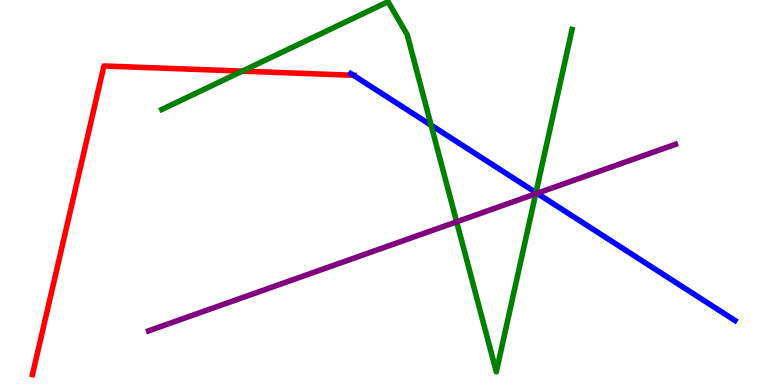[{'lines': ['blue', 'red'], 'intersections': [{'x': 4.56, 'y': 8.04}]}, {'lines': ['green', 'red'], 'intersections': [{'x': 3.13, 'y': 8.15}]}, {'lines': ['purple', 'red'], 'intersections': []}, {'lines': ['blue', 'green'], 'intersections': [{'x': 5.56, 'y': 6.75}, {'x': 6.92, 'y': 5.0}]}, {'lines': ['blue', 'purple'], 'intersections': [{'x': 6.93, 'y': 4.98}]}, {'lines': ['green', 'purple'], 'intersections': [{'x': 5.89, 'y': 4.24}, {'x': 6.91, 'y': 4.97}]}]